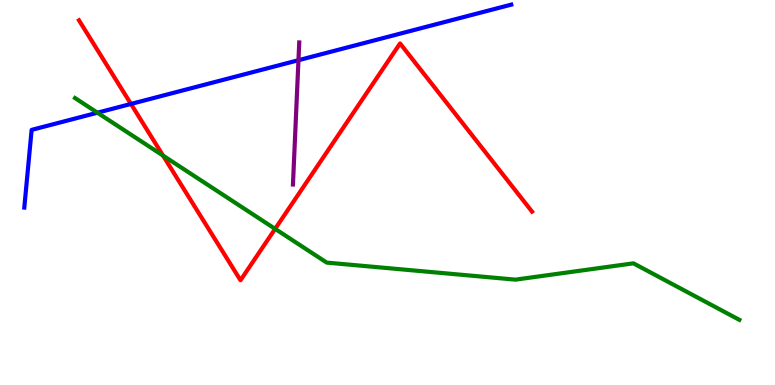[{'lines': ['blue', 'red'], 'intersections': [{'x': 1.69, 'y': 7.3}]}, {'lines': ['green', 'red'], 'intersections': [{'x': 2.1, 'y': 5.96}, {'x': 3.55, 'y': 4.06}]}, {'lines': ['purple', 'red'], 'intersections': []}, {'lines': ['blue', 'green'], 'intersections': [{'x': 1.26, 'y': 7.07}]}, {'lines': ['blue', 'purple'], 'intersections': [{'x': 3.85, 'y': 8.44}]}, {'lines': ['green', 'purple'], 'intersections': []}]